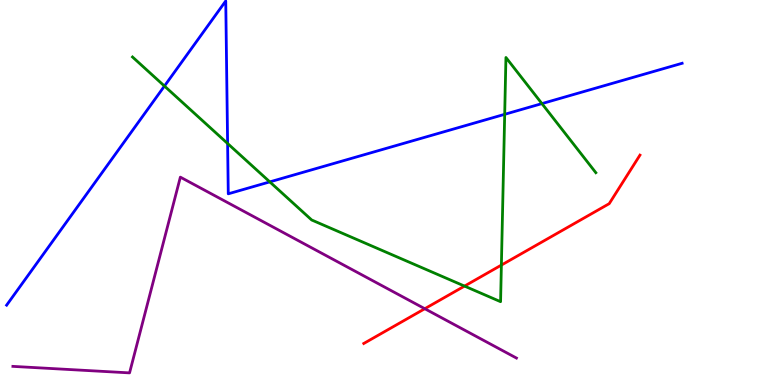[{'lines': ['blue', 'red'], 'intersections': []}, {'lines': ['green', 'red'], 'intersections': [{'x': 5.99, 'y': 2.57}, {'x': 6.47, 'y': 3.11}]}, {'lines': ['purple', 'red'], 'intersections': [{'x': 5.48, 'y': 1.98}]}, {'lines': ['blue', 'green'], 'intersections': [{'x': 2.12, 'y': 7.76}, {'x': 2.94, 'y': 6.27}, {'x': 3.48, 'y': 5.28}, {'x': 6.51, 'y': 7.03}, {'x': 6.99, 'y': 7.31}]}, {'lines': ['blue', 'purple'], 'intersections': []}, {'lines': ['green', 'purple'], 'intersections': []}]